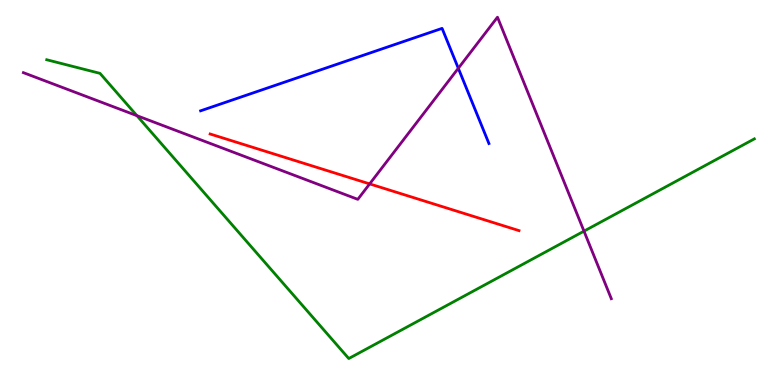[{'lines': ['blue', 'red'], 'intersections': []}, {'lines': ['green', 'red'], 'intersections': []}, {'lines': ['purple', 'red'], 'intersections': [{'x': 4.77, 'y': 5.22}]}, {'lines': ['blue', 'green'], 'intersections': []}, {'lines': ['blue', 'purple'], 'intersections': [{'x': 5.91, 'y': 8.23}]}, {'lines': ['green', 'purple'], 'intersections': [{'x': 1.77, 'y': 7.0}, {'x': 7.54, 'y': 4.0}]}]